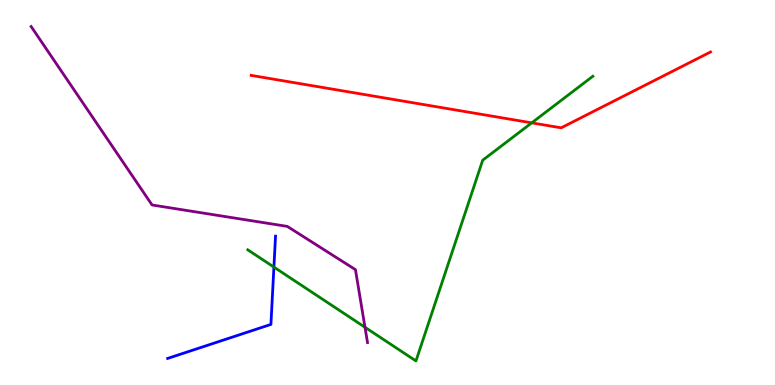[{'lines': ['blue', 'red'], 'intersections': []}, {'lines': ['green', 'red'], 'intersections': [{'x': 6.86, 'y': 6.81}]}, {'lines': ['purple', 'red'], 'intersections': []}, {'lines': ['blue', 'green'], 'intersections': [{'x': 3.53, 'y': 3.06}]}, {'lines': ['blue', 'purple'], 'intersections': []}, {'lines': ['green', 'purple'], 'intersections': [{'x': 4.71, 'y': 1.5}]}]